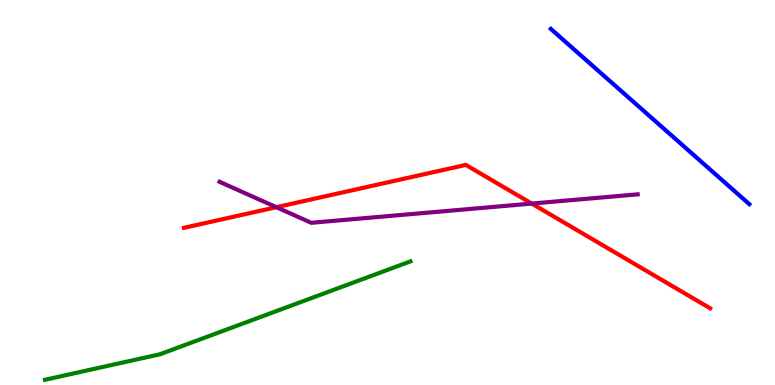[{'lines': ['blue', 'red'], 'intersections': []}, {'lines': ['green', 'red'], 'intersections': []}, {'lines': ['purple', 'red'], 'intersections': [{'x': 3.57, 'y': 4.62}, {'x': 6.86, 'y': 4.71}]}, {'lines': ['blue', 'green'], 'intersections': []}, {'lines': ['blue', 'purple'], 'intersections': []}, {'lines': ['green', 'purple'], 'intersections': []}]